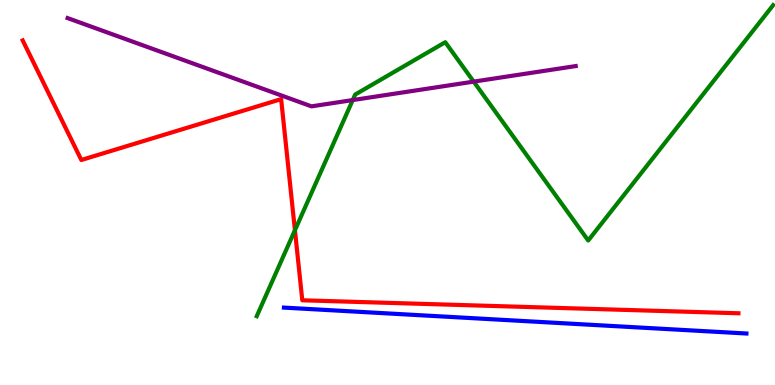[{'lines': ['blue', 'red'], 'intersections': []}, {'lines': ['green', 'red'], 'intersections': [{'x': 3.81, 'y': 4.02}]}, {'lines': ['purple', 'red'], 'intersections': []}, {'lines': ['blue', 'green'], 'intersections': []}, {'lines': ['blue', 'purple'], 'intersections': []}, {'lines': ['green', 'purple'], 'intersections': [{'x': 4.55, 'y': 7.4}, {'x': 6.11, 'y': 7.88}]}]